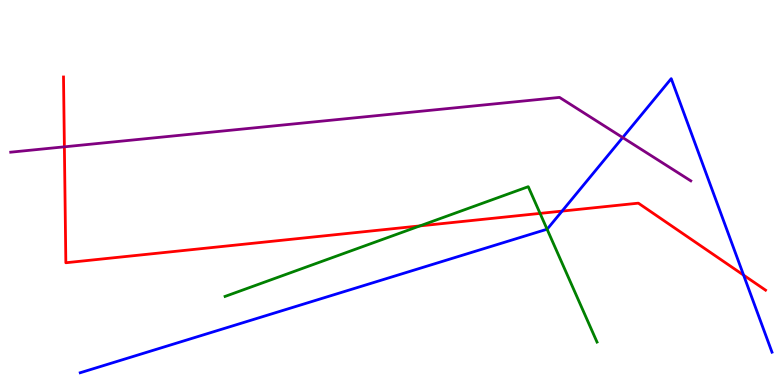[{'lines': ['blue', 'red'], 'intersections': [{'x': 7.25, 'y': 4.52}, {'x': 9.59, 'y': 2.85}]}, {'lines': ['green', 'red'], 'intersections': [{'x': 5.42, 'y': 4.13}, {'x': 6.97, 'y': 4.46}]}, {'lines': ['purple', 'red'], 'intersections': [{'x': 0.831, 'y': 6.19}]}, {'lines': ['blue', 'green'], 'intersections': [{'x': 7.06, 'y': 4.05}]}, {'lines': ['blue', 'purple'], 'intersections': [{'x': 8.03, 'y': 6.43}]}, {'lines': ['green', 'purple'], 'intersections': []}]